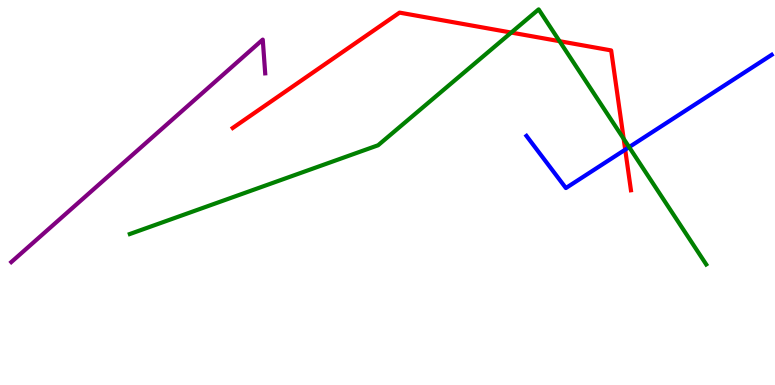[{'lines': ['blue', 'red'], 'intersections': [{'x': 8.07, 'y': 6.11}]}, {'lines': ['green', 'red'], 'intersections': [{'x': 6.6, 'y': 9.15}, {'x': 7.22, 'y': 8.93}, {'x': 8.05, 'y': 6.4}]}, {'lines': ['purple', 'red'], 'intersections': []}, {'lines': ['blue', 'green'], 'intersections': [{'x': 8.12, 'y': 6.18}]}, {'lines': ['blue', 'purple'], 'intersections': []}, {'lines': ['green', 'purple'], 'intersections': []}]